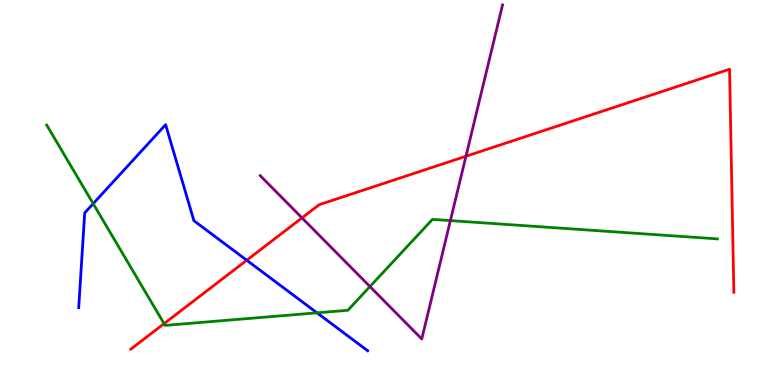[{'lines': ['blue', 'red'], 'intersections': [{'x': 3.18, 'y': 3.24}]}, {'lines': ['green', 'red'], 'intersections': [{'x': 2.12, 'y': 1.59}]}, {'lines': ['purple', 'red'], 'intersections': [{'x': 3.9, 'y': 4.34}, {'x': 6.01, 'y': 5.94}]}, {'lines': ['blue', 'green'], 'intersections': [{'x': 1.2, 'y': 4.71}, {'x': 4.09, 'y': 1.87}]}, {'lines': ['blue', 'purple'], 'intersections': []}, {'lines': ['green', 'purple'], 'intersections': [{'x': 4.77, 'y': 2.56}, {'x': 5.81, 'y': 4.27}]}]